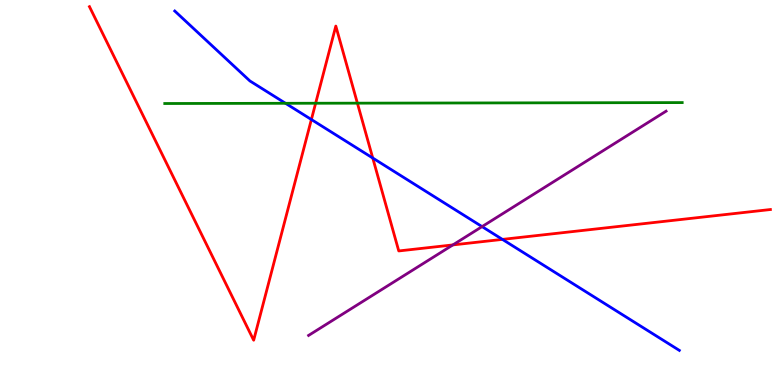[{'lines': ['blue', 'red'], 'intersections': [{'x': 4.02, 'y': 6.9}, {'x': 4.81, 'y': 5.9}, {'x': 6.48, 'y': 3.78}]}, {'lines': ['green', 'red'], 'intersections': [{'x': 4.07, 'y': 7.32}, {'x': 4.61, 'y': 7.32}]}, {'lines': ['purple', 'red'], 'intersections': [{'x': 5.84, 'y': 3.64}]}, {'lines': ['blue', 'green'], 'intersections': [{'x': 3.68, 'y': 7.32}]}, {'lines': ['blue', 'purple'], 'intersections': [{'x': 6.22, 'y': 4.11}]}, {'lines': ['green', 'purple'], 'intersections': []}]